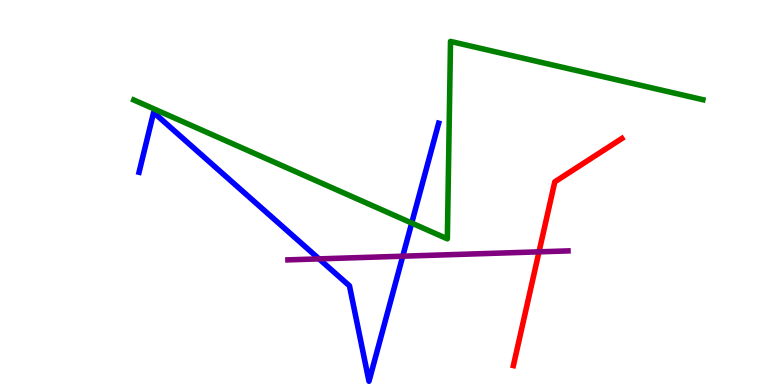[{'lines': ['blue', 'red'], 'intersections': []}, {'lines': ['green', 'red'], 'intersections': []}, {'lines': ['purple', 'red'], 'intersections': [{'x': 6.96, 'y': 3.46}]}, {'lines': ['blue', 'green'], 'intersections': [{'x': 5.31, 'y': 4.21}]}, {'lines': ['blue', 'purple'], 'intersections': [{'x': 4.12, 'y': 3.28}, {'x': 5.2, 'y': 3.35}]}, {'lines': ['green', 'purple'], 'intersections': []}]